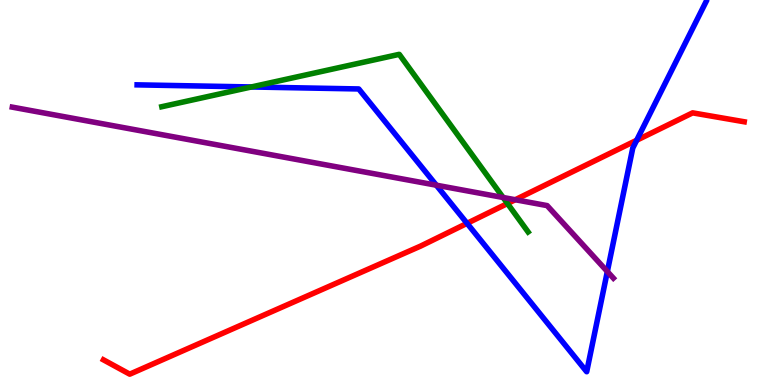[{'lines': ['blue', 'red'], 'intersections': [{'x': 6.03, 'y': 4.2}, {'x': 8.22, 'y': 6.36}]}, {'lines': ['green', 'red'], 'intersections': [{'x': 6.55, 'y': 4.71}]}, {'lines': ['purple', 'red'], 'intersections': [{'x': 6.65, 'y': 4.81}]}, {'lines': ['blue', 'green'], 'intersections': [{'x': 3.24, 'y': 7.74}]}, {'lines': ['blue', 'purple'], 'intersections': [{'x': 5.63, 'y': 5.19}, {'x': 7.84, 'y': 2.95}]}, {'lines': ['green', 'purple'], 'intersections': [{'x': 6.49, 'y': 4.87}]}]